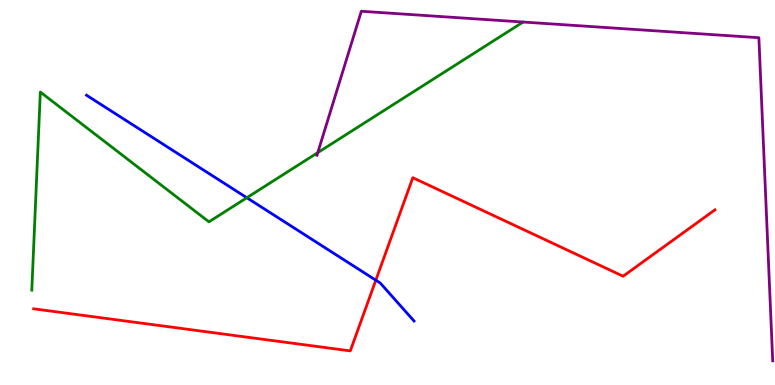[{'lines': ['blue', 'red'], 'intersections': [{'x': 4.85, 'y': 2.72}]}, {'lines': ['green', 'red'], 'intersections': []}, {'lines': ['purple', 'red'], 'intersections': []}, {'lines': ['blue', 'green'], 'intersections': [{'x': 3.19, 'y': 4.86}]}, {'lines': ['blue', 'purple'], 'intersections': []}, {'lines': ['green', 'purple'], 'intersections': [{'x': 4.1, 'y': 6.04}]}]